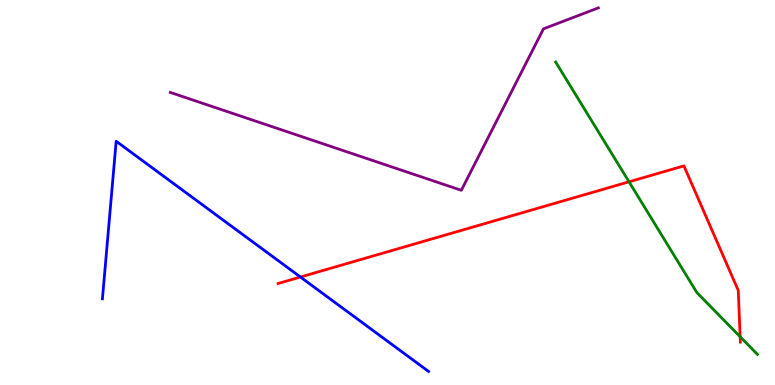[{'lines': ['blue', 'red'], 'intersections': [{'x': 3.88, 'y': 2.8}]}, {'lines': ['green', 'red'], 'intersections': [{'x': 8.12, 'y': 5.28}, {'x': 9.55, 'y': 1.25}]}, {'lines': ['purple', 'red'], 'intersections': []}, {'lines': ['blue', 'green'], 'intersections': []}, {'lines': ['blue', 'purple'], 'intersections': []}, {'lines': ['green', 'purple'], 'intersections': []}]